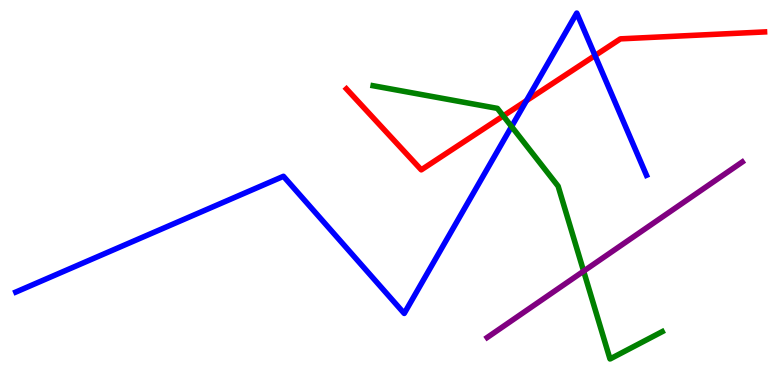[{'lines': ['blue', 'red'], 'intersections': [{'x': 6.79, 'y': 7.39}, {'x': 7.68, 'y': 8.56}]}, {'lines': ['green', 'red'], 'intersections': [{'x': 6.49, 'y': 6.99}]}, {'lines': ['purple', 'red'], 'intersections': []}, {'lines': ['blue', 'green'], 'intersections': [{'x': 6.6, 'y': 6.71}]}, {'lines': ['blue', 'purple'], 'intersections': []}, {'lines': ['green', 'purple'], 'intersections': [{'x': 7.53, 'y': 2.96}]}]